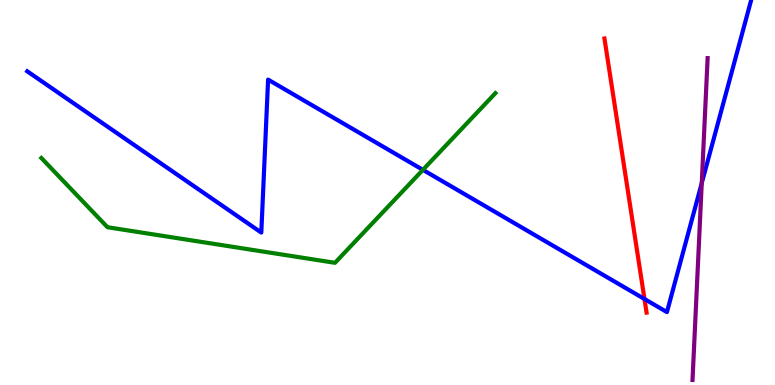[{'lines': ['blue', 'red'], 'intersections': [{'x': 8.32, 'y': 2.23}]}, {'lines': ['green', 'red'], 'intersections': []}, {'lines': ['purple', 'red'], 'intersections': []}, {'lines': ['blue', 'green'], 'intersections': [{'x': 5.46, 'y': 5.59}]}, {'lines': ['blue', 'purple'], 'intersections': [{'x': 9.05, 'y': 5.24}]}, {'lines': ['green', 'purple'], 'intersections': []}]